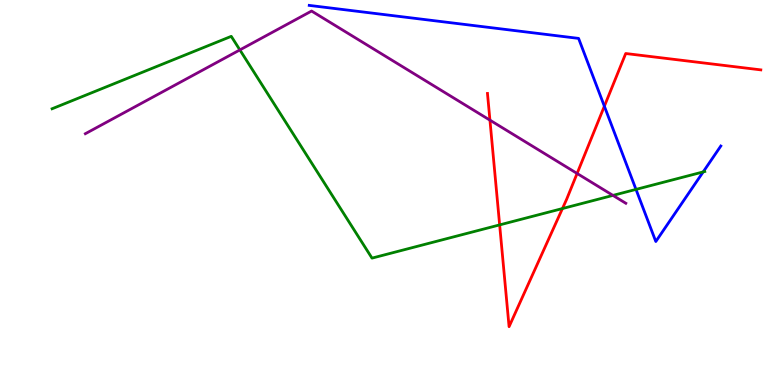[{'lines': ['blue', 'red'], 'intersections': [{'x': 7.8, 'y': 7.24}]}, {'lines': ['green', 'red'], 'intersections': [{'x': 6.45, 'y': 4.16}, {'x': 7.26, 'y': 4.58}]}, {'lines': ['purple', 'red'], 'intersections': [{'x': 6.32, 'y': 6.88}, {'x': 7.45, 'y': 5.49}]}, {'lines': ['blue', 'green'], 'intersections': [{'x': 8.21, 'y': 5.08}, {'x': 9.07, 'y': 5.53}]}, {'lines': ['blue', 'purple'], 'intersections': []}, {'lines': ['green', 'purple'], 'intersections': [{'x': 3.1, 'y': 8.7}, {'x': 7.91, 'y': 4.92}]}]